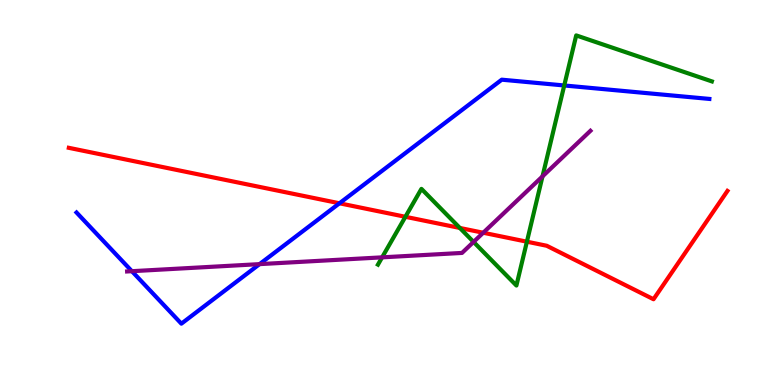[{'lines': ['blue', 'red'], 'intersections': [{'x': 4.38, 'y': 4.72}]}, {'lines': ['green', 'red'], 'intersections': [{'x': 5.23, 'y': 4.37}, {'x': 5.93, 'y': 4.08}, {'x': 6.8, 'y': 3.72}]}, {'lines': ['purple', 'red'], 'intersections': [{'x': 6.24, 'y': 3.95}]}, {'lines': ['blue', 'green'], 'intersections': [{'x': 7.28, 'y': 7.78}]}, {'lines': ['blue', 'purple'], 'intersections': [{'x': 1.7, 'y': 2.96}, {'x': 3.35, 'y': 3.14}]}, {'lines': ['green', 'purple'], 'intersections': [{'x': 4.93, 'y': 3.32}, {'x': 6.11, 'y': 3.72}, {'x': 7.0, 'y': 5.42}]}]